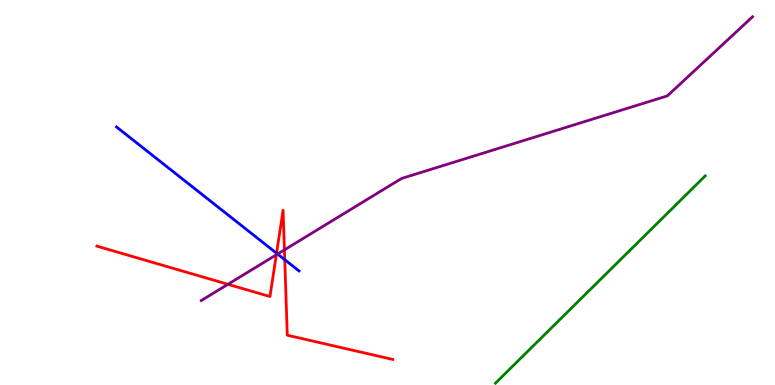[{'lines': ['blue', 'red'], 'intersections': [{'x': 3.57, 'y': 3.42}, {'x': 3.67, 'y': 3.25}]}, {'lines': ['green', 'red'], 'intersections': []}, {'lines': ['purple', 'red'], 'intersections': [{'x': 2.94, 'y': 2.62}, {'x': 3.57, 'y': 3.38}, {'x': 3.67, 'y': 3.51}]}, {'lines': ['blue', 'green'], 'intersections': []}, {'lines': ['blue', 'purple'], 'intersections': [{'x': 3.58, 'y': 3.4}]}, {'lines': ['green', 'purple'], 'intersections': []}]